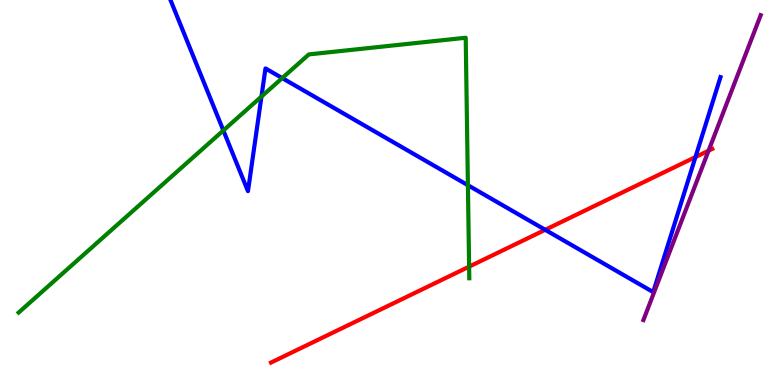[{'lines': ['blue', 'red'], 'intersections': [{'x': 7.04, 'y': 4.03}, {'x': 8.97, 'y': 5.92}]}, {'lines': ['green', 'red'], 'intersections': [{'x': 6.05, 'y': 3.07}]}, {'lines': ['purple', 'red'], 'intersections': [{'x': 9.14, 'y': 6.09}]}, {'lines': ['blue', 'green'], 'intersections': [{'x': 2.88, 'y': 6.61}, {'x': 3.37, 'y': 7.49}, {'x': 3.64, 'y': 7.97}, {'x': 6.04, 'y': 5.19}]}, {'lines': ['blue', 'purple'], 'intersections': []}, {'lines': ['green', 'purple'], 'intersections': []}]